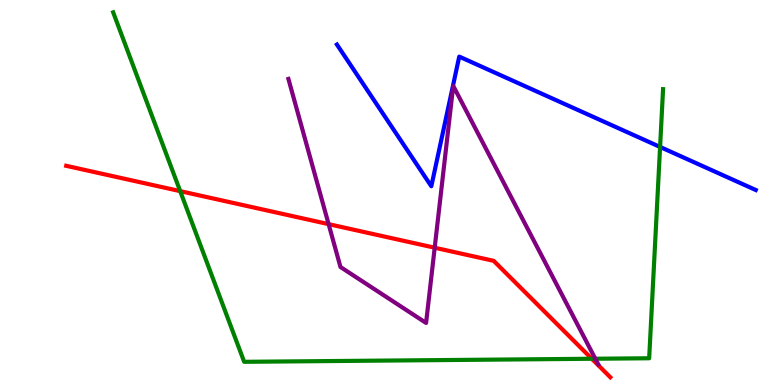[{'lines': ['blue', 'red'], 'intersections': []}, {'lines': ['green', 'red'], 'intersections': [{'x': 2.33, 'y': 5.04}, {'x': 7.64, 'y': 0.681}]}, {'lines': ['purple', 'red'], 'intersections': [{'x': 4.24, 'y': 4.18}, {'x': 5.61, 'y': 3.57}]}, {'lines': ['blue', 'green'], 'intersections': [{'x': 8.52, 'y': 6.18}]}, {'lines': ['blue', 'purple'], 'intersections': []}, {'lines': ['green', 'purple'], 'intersections': [{'x': 7.68, 'y': 0.682}]}]